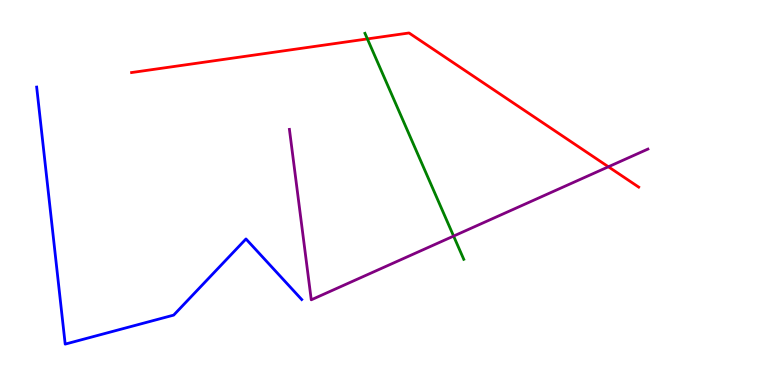[{'lines': ['blue', 'red'], 'intersections': []}, {'lines': ['green', 'red'], 'intersections': [{'x': 4.74, 'y': 8.99}]}, {'lines': ['purple', 'red'], 'intersections': [{'x': 7.85, 'y': 5.67}]}, {'lines': ['blue', 'green'], 'intersections': []}, {'lines': ['blue', 'purple'], 'intersections': []}, {'lines': ['green', 'purple'], 'intersections': [{'x': 5.85, 'y': 3.87}]}]